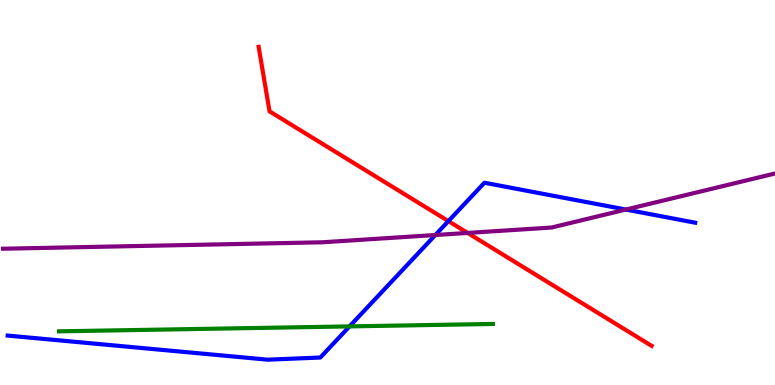[{'lines': ['blue', 'red'], 'intersections': [{'x': 5.79, 'y': 4.26}]}, {'lines': ['green', 'red'], 'intersections': []}, {'lines': ['purple', 'red'], 'intersections': [{'x': 6.03, 'y': 3.95}]}, {'lines': ['blue', 'green'], 'intersections': [{'x': 4.51, 'y': 1.52}]}, {'lines': ['blue', 'purple'], 'intersections': [{'x': 5.62, 'y': 3.9}, {'x': 8.08, 'y': 4.56}]}, {'lines': ['green', 'purple'], 'intersections': []}]